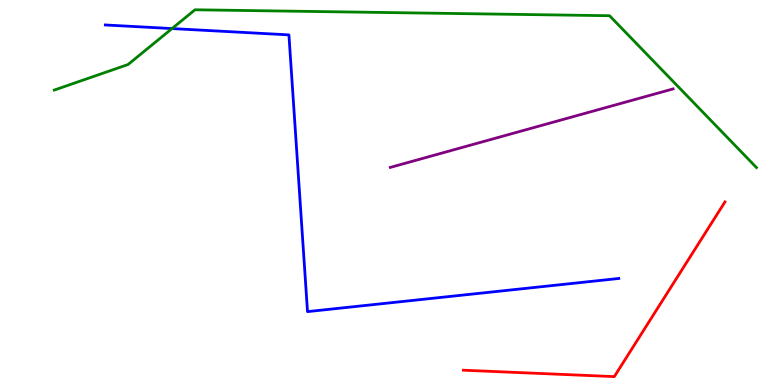[{'lines': ['blue', 'red'], 'intersections': []}, {'lines': ['green', 'red'], 'intersections': []}, {'lines': ['purple', 'red'], 'intersections': []}, {'lines': ['blue', 'green'], 'intersections': [{'x': 2.22, 'y': 9.26}]}, {'lines': ['blue', 'purple'], 'intersections': []}, {'lines': ['green', 'purple'], 'intersections': []}]